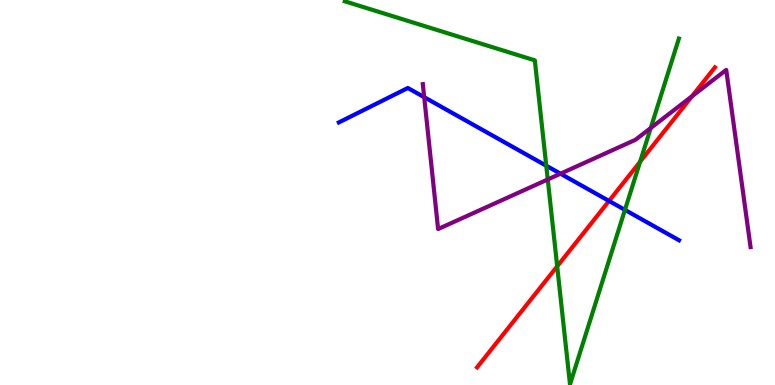[{'lines': ['blue', 'red'], 'intersections': [{'x': 7.86, 'y': 4.78}]}, {'lines': ['green', 'red'], 'intersections': [{'x': 7.19, 'y': 3.08}, {'x': 8.26, 'y': 5.8}]}, {'lines': ['purple', 'red'], 'intersections': [{'x': 8.93, 'y': 7.5}]}, {'lines': ['blue', 'green'], 'intersections': [{'x': 7.05, 'y': 5.7}, {'x': 8.06, 'y': 4.55}]}, {'lines': ['blue', 'purple'], 'intersections': [{'x': 5.47, 'y': 7.48}, {'x': 7.23, 'y': 5.49}]}, {'lines': ['green', 'purple'], 'intersections': [{'x': 7.07, 'y': 5.34}, {'x': 8.4, 'y': 6.67}]}]